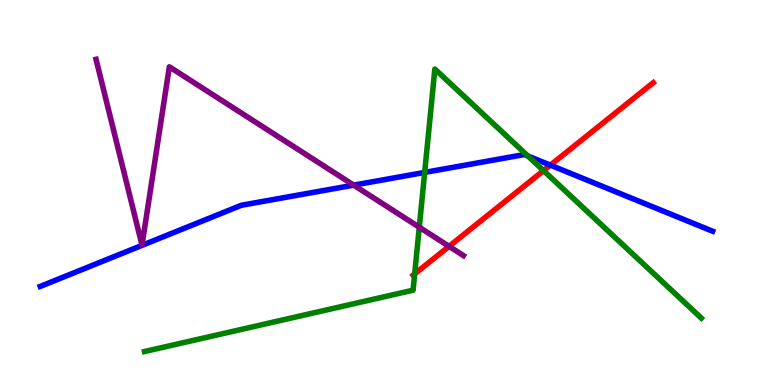[{'lines': ['blue', 'red'], 'intersections': [{'x': 7.1, 'y': 5.71}]}, {'lines': ['green', 'red'], 'intersections': [{'x': 5.35, 'y': 2.89}, {'x': 7.01, 'y': 5.57}]}, {'lines': ['purple', 'red'], 'intersections': [{'x': 5.79, 'y': 3.6}]}, {'lines': ['blue', 'green'], 'intersections': [{'x': 5.48, 'y': 5.52}, {'x': 6.81, 'y': 5.95}]}, {'lines': ['blue', 'purple'], 'intersections': [{'x': 4.56, 'y': 5.19}]}, {'lines': ['green', 'purple'], 'intersections': [{'x': 5.41, 'y': 4.1}]}]